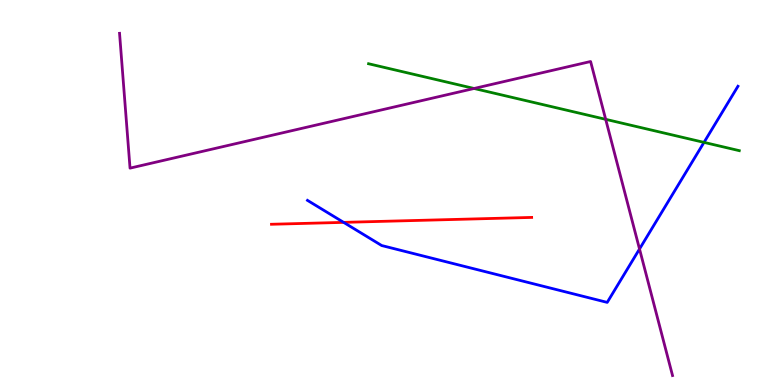[{'lines': ['blue', 'red'], 'intersections': [{'x': 4.43, 'y': 4.22}]}, {'lines': ['green', 'red'], 'intersections': []}, {'lines': ['purple', 'red'], 'intersections': []}, {'lines': ['blue', 'green'], 'intersections': [{'x': 9.08, 'y': 6.3}]}, {'lines': ['blue', 'purple'], 'intersections': [{'x': 8.25, 'y': 3.53}]}, {'lines': ['green', 'purple'], 'intersections': [{'x': 6.12, 'y': 7.7}, {'x': 7.82, 'y': 6.9}]}]